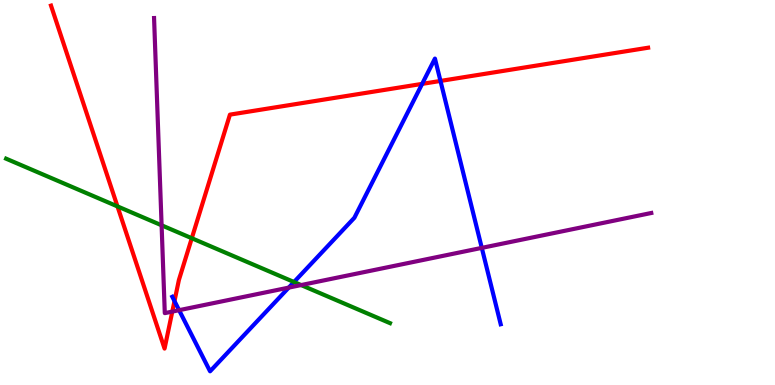[{'lines': ['blue', 'red'], 'intersections': [{'x': 2.25, 'y': 2.18}, {'x': 5.45, 'y': 7.82}, {'x': 5.68, 'y': 7.9}]}, {'lines': ['green', 'red'], 'intersections': [{'x': 1.52, 'y': 4.64}, {'x': 2.47, 'y': 3.81}]}, {'lines': ['purple', 'red'], 'intersections': [{'x': 2.22, 'y': 1.91}]}, {'lines': ['blue', 'green'], 'intersections': [{'x': 3.79, 'y': 2.67}]}, {'lines': ['blue', 'purple'], 'intersections': [{'x': 2.31, 'y': 1.94}, {'x': 3.73, 'y': 2.53}, {'x': 6.22, 'y': 3.56}]}, {'lines': ['green', 'purple'], 'intersections': [{'x': 2.09, 'y': 4.15}, {'x': 3.89, 'y': 2.6}]}]